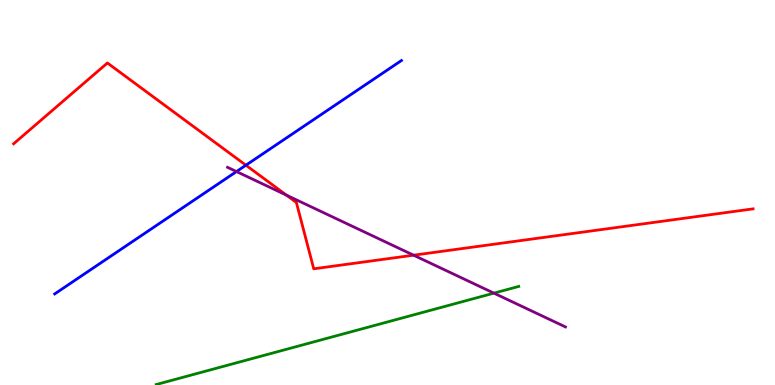[{'lines': ['blue', 'red'], 'intersections': [{'x': 3.17, 'y': 5.71}]}, {'lines': ['green', 'red'], 'intersections': []}, {'lines': ['purple', 'red'], 'intersections': [{'x': 3.7, 'y': 4.93}, {'x': 5.34, 'y': 3.37}]}, {'lines': ['blue', 'green'], 'intersections': []}, {'lines': ['blue', 'purple'], 'intersections': [{'x': 3.05, 'y': 5.54}]}, {'lines': ['green', 'purple'], 'intersections': [{'x': 6.37, 'y': 2.39}]}]